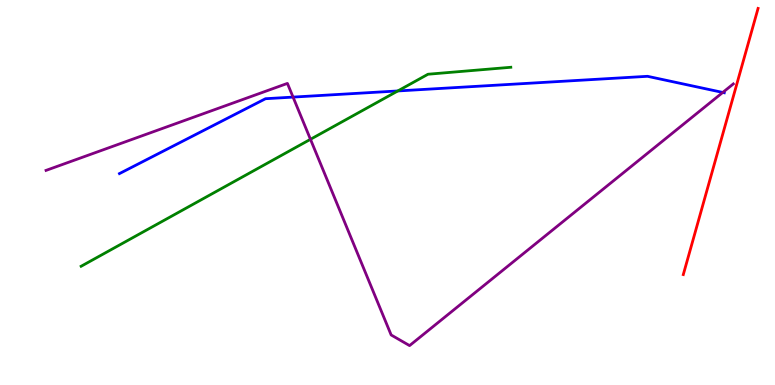[{'lines': ['blue', 'red'], 'intersections': []}, {'lines': ['green', 'red'], 'intersections': []}, {'lines': ['purple', 'red'], 'intersections': []}, {'lines': ['blue', 'green'], 'intersections': [{'x': 5.13, 'y': 7.64}]}, {'lines': ['blue', 'purple'], 'intersections': [{'x': 3.78, 'y': 7.48}, {'x': 9.33, 'y': 7.6}]}, {'lines': ['green', 'purple'], 'intersections': [{'x': 4.01, 'y': 6.38}]}]